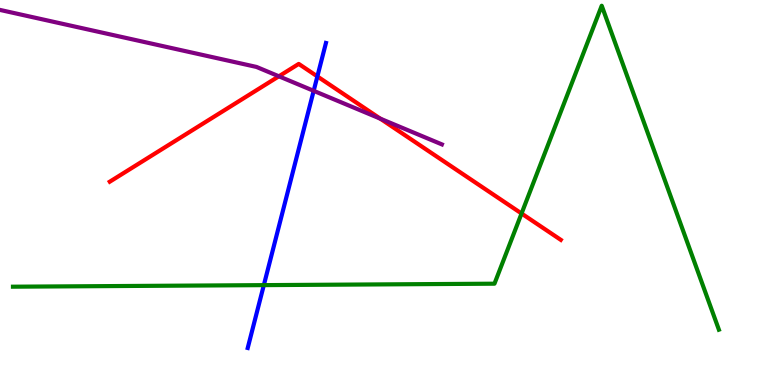[{'lines': ['blue', 'red'], 'intersections': [{'x': 4.1, 'y': 8.02}]}, {'lines': ['green', 'red'], 'intersections': [{'x': 6.73, 'y': 4.45}]}, {'lines': ['purple', 'red'], 'intersections': [{'x': 3.6, 'y': 8.02}, {'x': 4.91, 'y': 6.92}]}, {'lines': ['blue', 'green'], 'intersections': [{'x': 3.4, 'y': 2.59}]}, {'lines': ['blue', 'purple'], 'intersections': [{'x': 4.05, 'y': 7.64}]}, {'lines': ['green', 'purple'], 'intersections': []}]